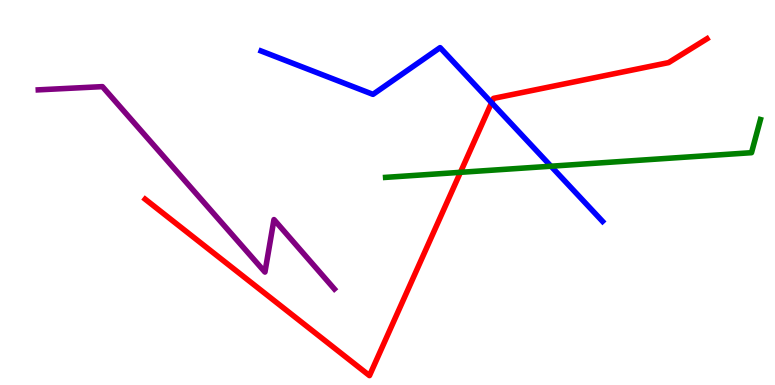[{'lines': ['blue', 'red'], 'intersections': [{'x': 6.34, 'y': 7.33}]}, {'lines': ['green', 'red'], 'intersections': [{'x': 5.94, 'y': 5.52}]}, {'lines': ['purple', 'red'], 'intersections': []}, {'lines': ['blue', 'green'], 'intersections': [{'x': 7.11, 'y': 5.68}]}, {'lines': ['blue', 'purple'], 'intersections': []}, {'lines': ['green', 'purple'], 'intersections': []}]